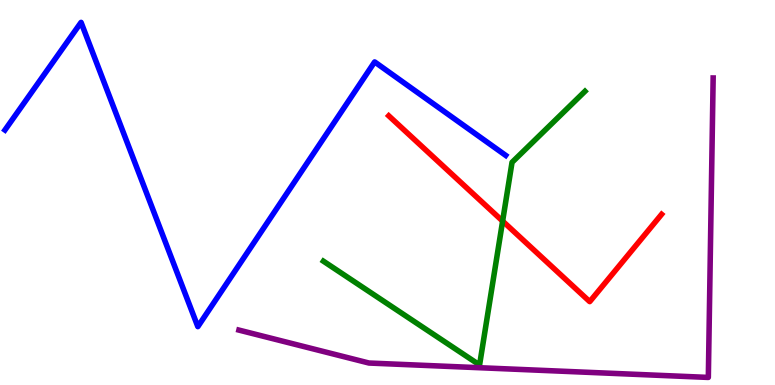[{'lines': ['blue', 'red'], 'intersections': []}, {'lines': ['green', 'red'], 'intersections': [{'x': 6.49, 'y': 4.26}]}, {'lines': ['purple', 'red'], 'intersections': []}, {'lines': ['blue', 'green'], 'intersections': []}, {'lines': ['blue', 'purple'], 'intersections': []}, {'lines': ['green', 'purple'], 'intersections': []}]